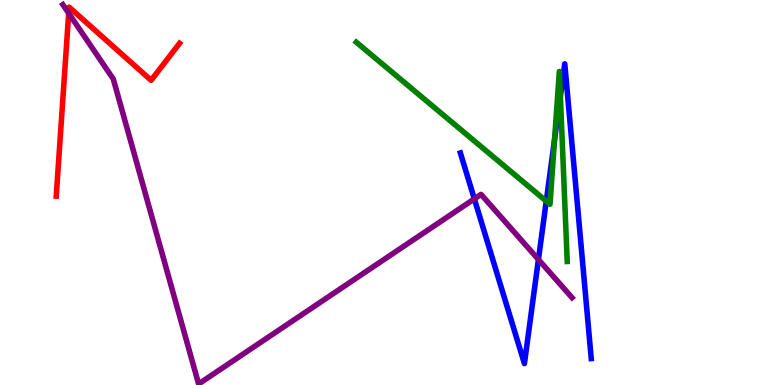[{'lines': ['blue', 'red'], 'intersections': []}, {'lines': ['green', 'red'], 'intersections': []}, {'lines': ['purple', 'red'], 'intersections': [{'x': 0.886, 'y': 9.66}]}, {'lines': ['blue', 'green'], 'intersections': [{'x': 7.05, 'y': 4.78}, {'x': 7.16, 'y': 6.37}, {'x': 7.23, 'y': 7.5}]}, {'lines': ['blue', 'purple'], 'intersections': [{'x': 6.12, 'y': 4.83}, {'x': 6.95, 'y': 3.26}]}, {'lines': ['green', 'purple'], 'intersections': []}]